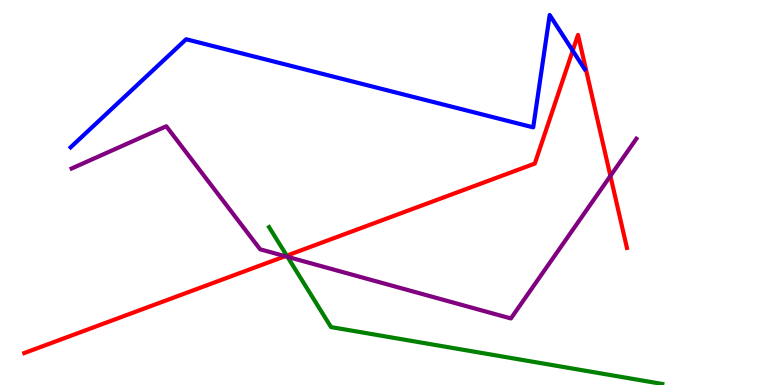[{'lines': ['blue', 'red'], 'intersections': [{'x': 7.39, 'y': 8.68}]}, {'lines': ['green', 'red'], 'intersections': [{'x': 3.7, 'y': 3.36}]}, {'lines': ['purple', 'red'], 'intersections': [{'x': 3.68, 'y': 3.35}, {'x': 7.88, 'y': 5.43}]}, {'lines': ['blue', 'green'], 'intersections': []}, {'lines': ['blue', 'purple'], 'intersections': []}, {'lines': ['green', 'purple'], 'intersections': [{'x': 3.71, 'y': 3.33}]}]